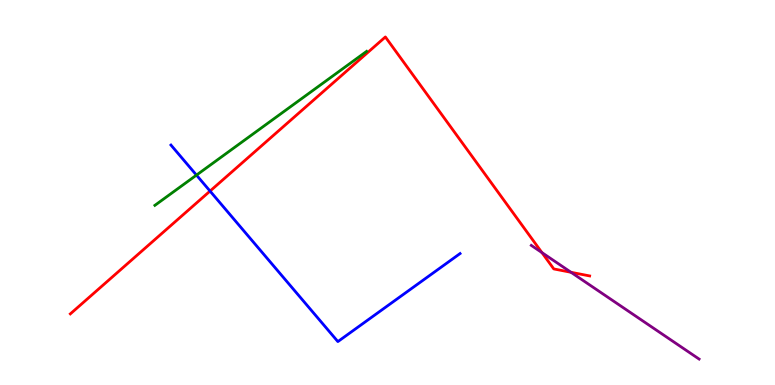[{'lines': ['blue', 'red'], 'intersections': [{'x': 2.71, 'y': 5.04}]}, {'lines': ['green', 'red'], 'intersections': []}, {'lines': ['purple', 'red'], 'intersections': [{'x': 6.99, 'y': 3.44}, {'x': 7.37, 'y': 2.93}]}, {'lines': ['blue', 'green'], 'intersections': [{'x': 2.54, 'y': 5.45}]}, {'lines': ['blue', 'purple'], 'intersections': []}, {'lines': ['green', 'purple'], 'intersections': []}]